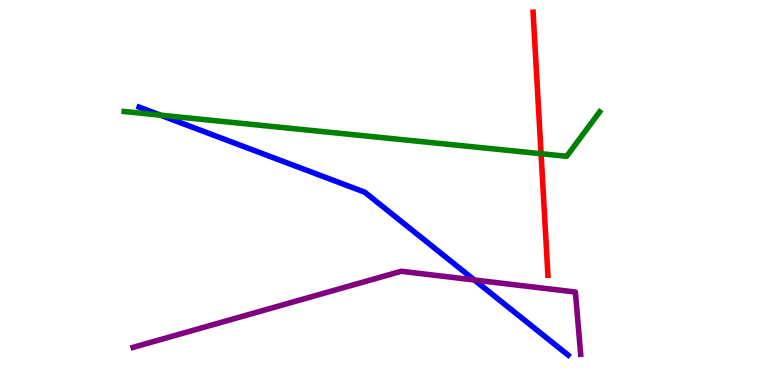[{'lines': ['blue', 'red'], 'intersections': []}, {'lines': ['green', 'red'], 'intersections': [{'x': 6.98, 'y': 6.01}]}, {'lines': ['purple', 'red'], 'intersections': []}, {'lines': ['blue', 'green'], 'intersections': [{'x': 2.07, 'y': 7.01}]}, {'lines': ['blue', 'purple'], 'intersections': [{'x': 6.12, 'y': 2.73}]}, {'lines': ['green', 'purple'], 'intersections': []}]